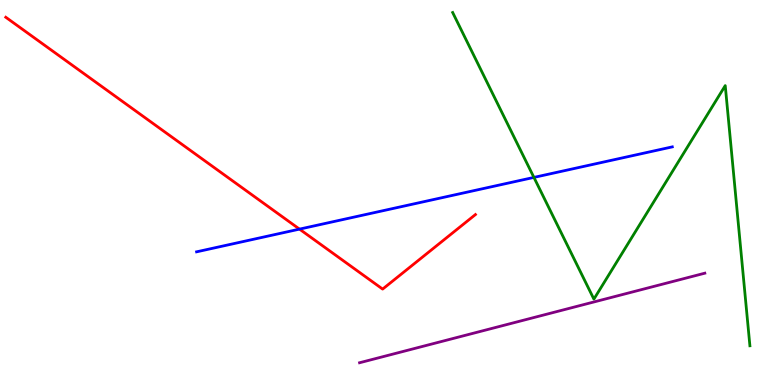[{'lines': ['blue', 'red'], 'intersections': [{'x': 3.86, 'y': 4.05}]}, {'lines': ['green', 'red'], 'intersections': []}, {'lines': ['purple', 'red'], 'intersections': []}, {'lines': ['blue', 'green'], 'intersections': [{'x': 6.89, 'y': 5.39}]}, {'lines': ['blue', 'purple'], 'intersections': []}, {'lines': ['green', 'purple'], 'intersections': []}]